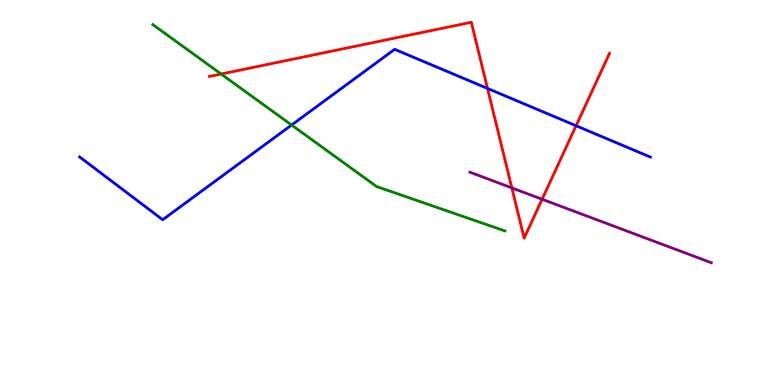[{'lines': ['blue', 'red'], 'intersections': [{'x': 6.29, 'y': 7.7}, {'x': 7.43, 'y': 6.73}]}, {'lines': ['green', 'red'], 'intersections': [{'x': 2.85, 'y': 8.08}]}, {'lines': ['purple', 'red'], 'intersections': [{'x': 6.6, 'y': 5.12}, {'x': 6.99, 'y': 4.82}]}, {'lines': ['blue', 'green'], 'intersections': [{'x': 3.76, 'y': 6.75}]}, {'lines': ['blue', 'purple'], 'intersections': []}, {'lines': ['green', 'purple'], 'intersections': []}]